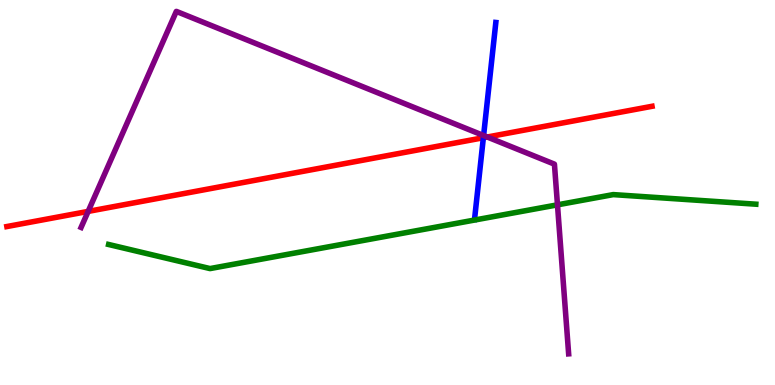[{'lines': ['blue', 'red'], 'intersections': [{'x': 6.24, 'y': 6.42}]}, {'lines': ['green', 'red'], 'intersections': []}, {'lines': ['purple', 'red'], 'intersections': [{'x': 1.14, 'y': 4.51}, {'x': 6.29, 'y': 6.44}]}, {'lines': ['blue', 'green'], 'intersections': []}, {'lines': ['blue', 'purple'], 'intersections': [{'x': 6.24, 'y': 6.48}]}, {'lines': ['green', 'purple'], 'intersections': [{'x': 7.19, 'y': 4.68}]}]